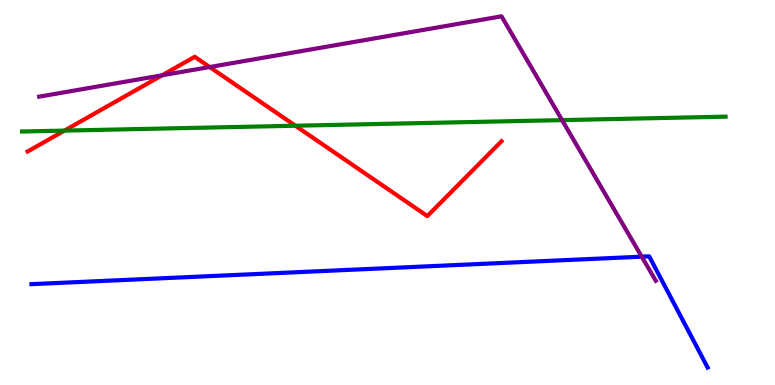[{'lines': ['blue', 'red'], 'intersections': []}, {'lines': ['green', 'red'], 'intersections': [{'x': 0.832, 'y': 6.61}, {'x': 3.81, 'y': 6.73}]}, {'lines': ['purple', 'red'], 'intersections': [{'x': 2.09, 'y': 8.04}, {'x': 2.71, 'y': 8.26}]}, {'lines': ['blue', 'green'], 'intersections': []}, {'lines': ['blue', 'purple'], 'intersections': [{'x': 8.28, 'y': 3.33}]}, {'lines': ['green', 'purple'], 'intersections': [{'x': 7.25, 'y': 6.88}]}]